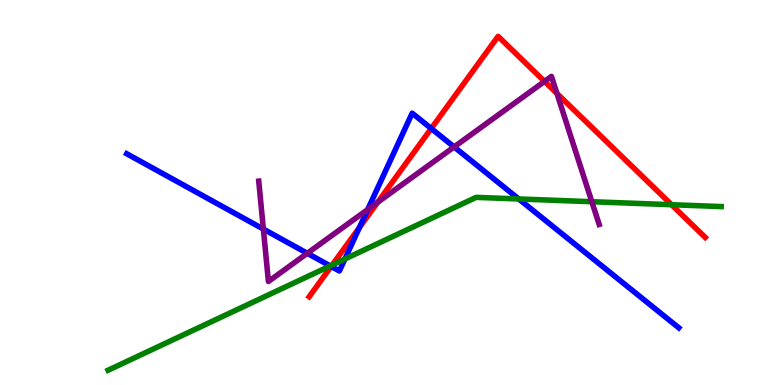[{'lines': ['blue', 'red'], 'intersections': [{'x': 4.27, 'y': 3.08}, {'x': 4.64, 'y': 4.09}, {'x': 5.56, 'y': 6.66}]}, {'lines': ['green', 'red'], 'intersections': [{'x': 4.29, 'y': 3.12}, {'x': 8.67, 'y': 4.68}]}, {'lines': ['purple', 'red'], 'intersections': [{'x': 4.87, 'y': 4.75}, {'x': 7.03, 'y': 7.89}, {'x': 7.19, 'y': 7.57}]}, {'lines': ['blue', 'green'], 'intersections': [{'x': 4.26, 'y': 3.09}, {'x': 4.45, 'y': 3.27}, {'x': 6.69, 'y': 4.83}]}, {'lines': ['blue', 'purple'], 'intersections': [{'x': 3.4, 'y': 4.05}, {'x': 3.97, 'y': 3.42}, {'x': 4.74, 'y': 4.56}, {'x': 5.86, 'y': 6.18}]}, {'lines': ['green', 'purple'], 'intersections': [{'x': 7.64, 'y': 4.76}]}]